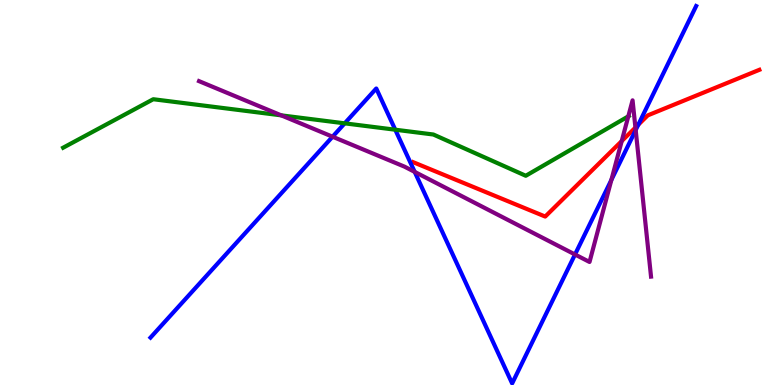[{'lines': ['blue', 'red'], 'intersections': [{'x': 8.24, 'y': 6.76}]}, {'lines': ['green', 'red'], 'intersections': []}, {'lines': ['purple', 'red'], 'intersections': [{'x': 8.02, 'y': 6.34}, {'x': 8.2, 'y': 6.69}]}, {'lines': ['blue', 'green'], 'intersections': [{'x': 4.45, 'y': 6.8}, {'x': 5.1, 'y': 6.63}]}, {'lines': ['blue', 'purple'], 'intersections': [{'x': 4.29, 'y': 6.45}, {'x': 5.35, 'y': 5.54}, {'x': 7.42, 'y': 3.39}, {'x': 7.89, 'y': 5.33}, {'x': 8.2, 'y': 6.62}]}, {'lines': ['green', 'purple'], 'intersections': [{'x': 3.63, 'y': 7.0}, {'x': 8.11, 'y': 6.98}]}]